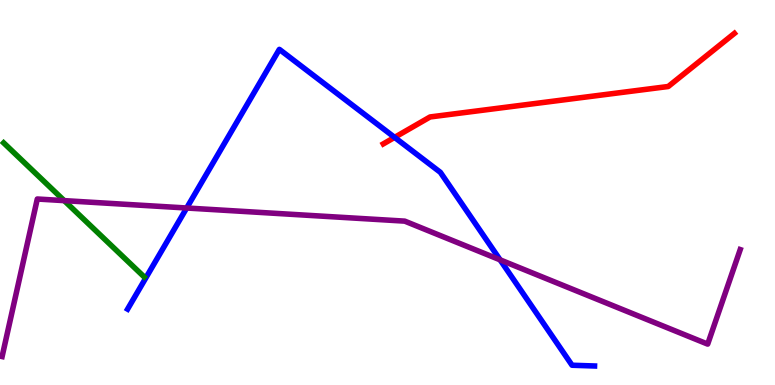[{'lines': ['blue', 'red'], 'intersections': [{'x': 5.09, 'y': 6.43}]}, {'lines': ['green', 'red'], 'intersections': []}, {'lines': ['purple', 'red'], 'intersections': []}, {'lines': ['blue', 'green'], 'intersections': []}, {'lines': ['blue', 'purple'], 'intersections': [{'x': 2.41, 'y': 4.6}, {'x': 6.45, 'y': 3.25}]}, {'lines': ['green', 'purple'], 'intersections': [{'x': 0.829, 'y': 4.79}]}]